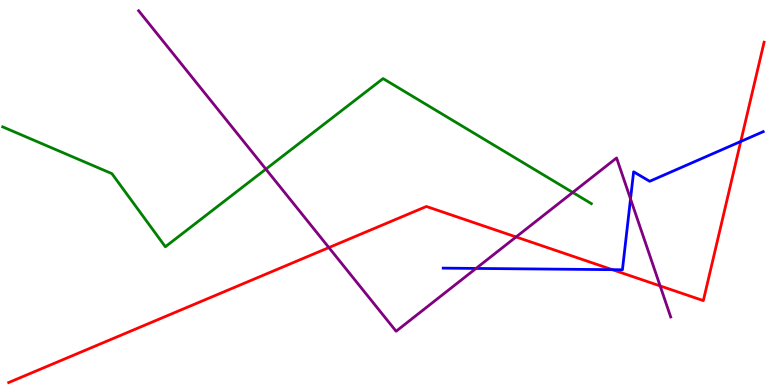[{'lines': ['blue', 'red'], 'intersections': [{'x': 7.9, 'y': 3.0}, {'x': 9.56, 'y': 6.33}]}, {'lines': ['green', 'red'], 'intersections': []}, {'lines': ['purple', 'red'], 'intersections': [{'x': 4.24, 'y': 3.57}, {'x': 6.66, 'y': 3.85}, {'x': 8.52, 'y': 2.57}]}, {'lines': ['blue', 'green'], 'intersections': []}, {'lines': ['blue', 'purple'], 'intersections': [{'x': 6.14, 'y': 3.03}, {'x': 8.14, 'y': 4.83}]}, {'lines': ['green', 'purple'], 'intersections': [{'x': 3.43, 'y': 5.61}, {'x': 7.39, 'y': 5.0}]}]